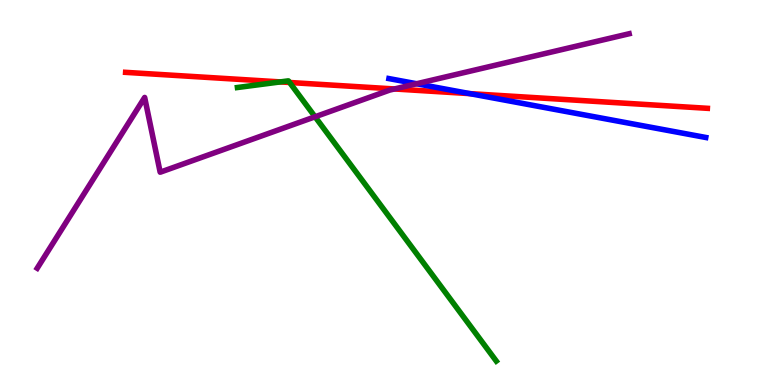[{'lines': ['blue', 'red'], 'intersections': [{'x': 6.06, 'y': 7.57}]}, {'lines': ['green', 'red'], 'intersections': [{'x': 3.62, 'y': 7.87}, {'x': 3.74, 'y': 7.86}]}, {'lines': ['purple', 'red'], 'intersections': [{'x': 5.09, 'y': 7.69}]}, {'lines': ['blue', 'green'], 'intersections': []}, {'lines': ['blue', 'purple'], 'intersections': [{'x': 5.38, 'y': 7.82}]}, {'lines': ['green', 'purple'], 'intersections': [{'x': 4.07, 'y': 6.97}]}]